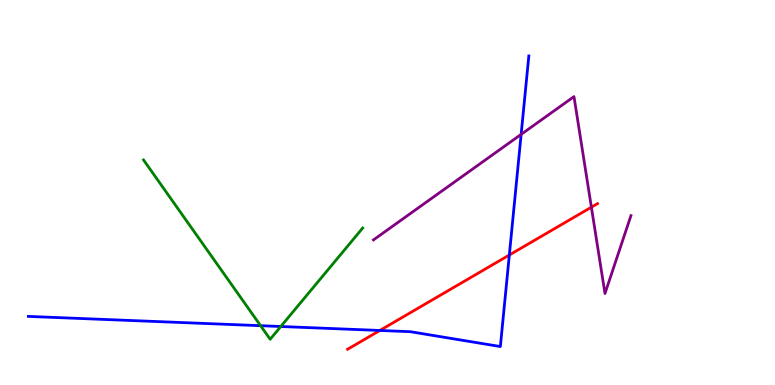[{'lines': ['blue', 'red'], 'intersections': [{'x': 4.9, 'y': 1.42}, {'x': 6.57, 'y': 3.38}]}, {'lines': ['green', 'red'], 'intersections': []}, {'lines': ['purple', 'red'], 'intersections': [{'x': 7.63, 'y': 4.62}]}, {'lines': ['blue', 'green'], 'intersections': [{'x': 3.36, 'y': 1.54}, {'x': 3.62, 'y': 1.52}]}, {'lines': ['blue', 'purple'], 'intersections': [{'x': 6.72, 'y': 6.51}]}, {'lines': ['green', 'purple'], 'intersections': []}]